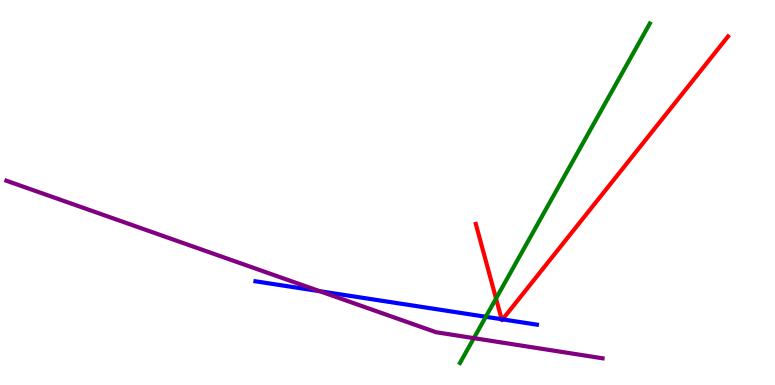[{'lines': ['blue', 'red'], 'intersections': [{'x': 6.47, 'y': 1.71}, {'x': 6.48, 'y': 1.7}]}, {'lines': ['green', 'red'], 'intersections': [{'x': 6.4, 'y': 2.25}]}, {'lines': ['purple', 'red'], 'intersections': []}, {'lines': ['blue', 'green'], 'intersections': [{'x': 6.27, 'y': 1.77}]}, {'lines': ['blue', 'purple'], 'intersections': [{'x': 4.12, 'y': 2.44}]}, {'lines': ['green', 'purple'], 'intersections': [{'x': 6.11, 'y': 1.22}]}]